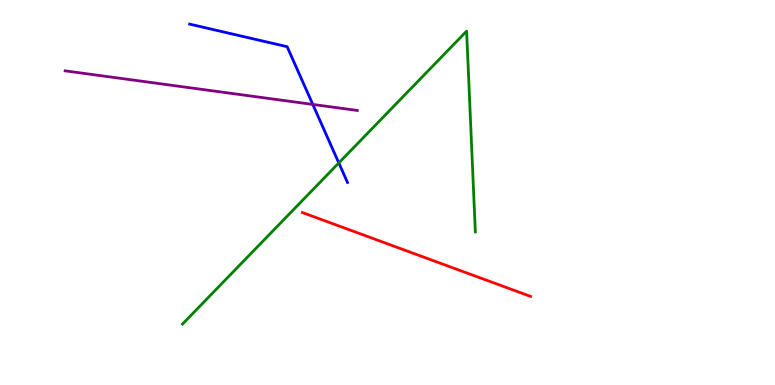[{'lines': ['blue', 'red'], 'intersections': []}, {'lines': ['green', 'red'], 'intersections': []}, {'lines': ['purple', 'red'], 'intersections': []}, {'lines': ['blue', 'green'], 'intersections': [{'x': 4.37, 'y': 5.77}]}, {'lines': ['blue', 'purple'], 'intersections': [{'x': 4.04, 'y': 7.29}]}, {'lines': ['green', 'purple'], 'intersections': []}]